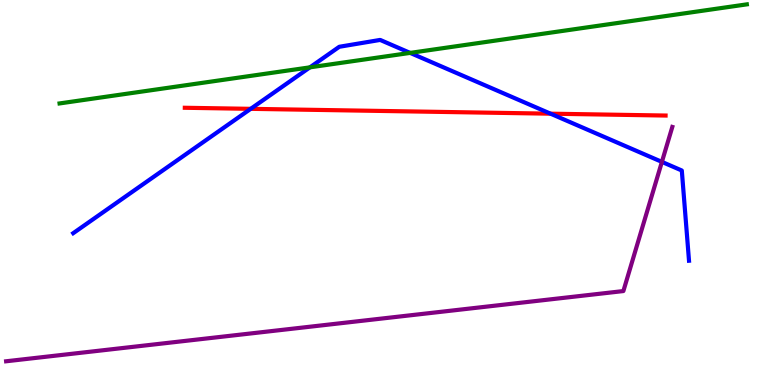[{'lines': ['blue', 'red'], 'intersections': [{'x': 3.24, 'y': 7.17}, {'x': 7.1, 'y': 7.05}]}, {'lines': ['green', 'red'], 'intersections': []}, {'lines': ['purple', 'red'], 'intersections': []}, {'lines': ['blue', 'green'], 'intersections': [{'x': 4.0, 'y': 8.25}, {'x': 5.29, 'y': 8.63}]}, {'lines': ['blue', 'purple'], 'intersections': [{'x': 8.54, 'y': 5.8}]}, {'lines': ['green', 'purple'], 'intersections': []}]